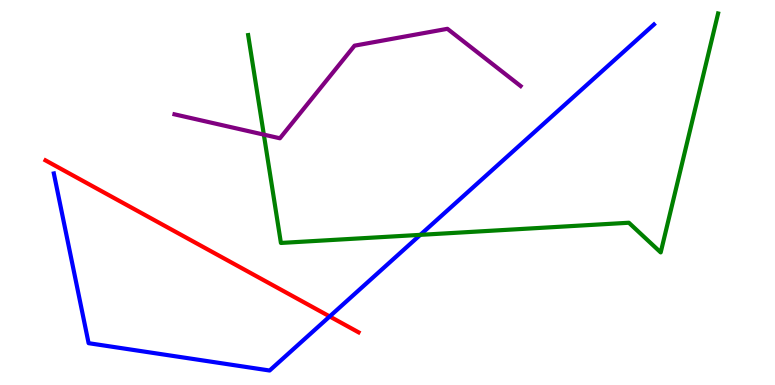[{'lines': ['blue', 'red'], 'intersections': [{'x': 4.25, 'y': 1.78}]}, {'lines': ['green', 'red'], 'intersections': []}, {'lines': ['purple', 'red'], 'intersections': []}, {'lines': ['blue', 'green'], 'intersections': [{'x': 5.42, 'y': 3.9}]}, {'lines': ['blue', 'purple'], 'intersections': []}, {'lines': ['green', 'purple'], 'intersections': [{'x': 3.4, 'y': 6.5}]}]